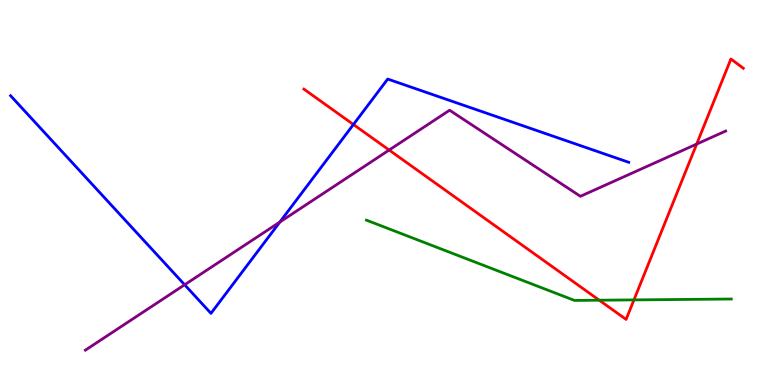[{'lines': ['blue', 'red'], 'intersections': [{'x': 4.56, 'y': 6.77}]}, {'lines': ['green', 'red'], 'intersections': [{'x': 7.73, 'y': 2.2}, {'x': 8.18, 'y': 2.21}]}, {'lines': ['purple', 'red'], 'intersections': [{'x': 5.02, 'y': 6.1}, {'x': 8.99, 'y': 6.26}]}, {'lines': ['blue', 'green'], 'intersections': []}, {'lines': ['blue', 'purple'], 'intersections': [{'x': 2.38, 'y': 2.6}, {'x': 3.61, 'y': 4.23}]}, {'lines': ['green', 'purple'], 'intersections': []}]